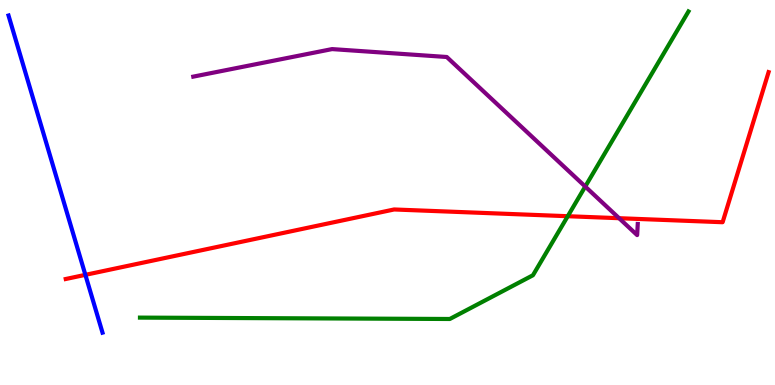[{'lines': ['blue', 'red'], 'intersections': [{'x': 1.1, 'y': 2.86}]}, {'lines': ['green', 'red'], 'intersections': [{'x': 7.33, 'y': 4.38}]}, {'lines': ['purple', 'red'], 'intersections': [{'x': 7.99, 'y': 4.33}]}, {'lines': ['blue', 'green'], 'intersections': []}, {'lines': ['blue', 'purple'], 'intersections': []}, {'lines': ['green', 'purple'], 'intersections': [{'x': 7.55, 'y': 5.15}]}]